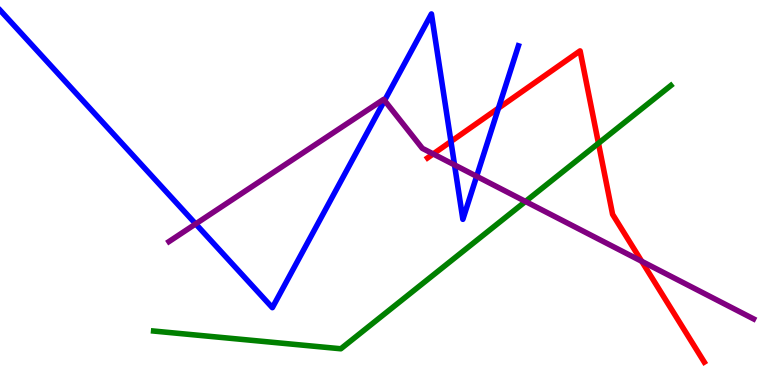[{'lines': ['blue', 'red'], 'intersections': [{'x': 5.82, 'y': 6.32}, {'x': 6.43, 'y': 7.19}]}, {'lines': ['green', 'red'], 'intersections': [{'x': 7.72, 'y': 6.28}]}, {'lines': ['purple', 'red'], 'intersections': [{'x': 5.59, 'y': 6.0}, {'x': 8.28, 'y': 3.21}]}, {'lines': ['blue', 'green'], 'intersections': []}, {'lines': ['blue', 'purple'], 'intersections': [{'x': 2.52, 'y': 4.18}, {'x': 4.96, 'y': 7.39}, {'x': 5.86, 'y': 5.72}, {'x': 6.15, 'y': 5.42}]}, {'lines': ['green', 'purple'], 'intersections': [{'x': 6.78, 'y': 4.77}]}]